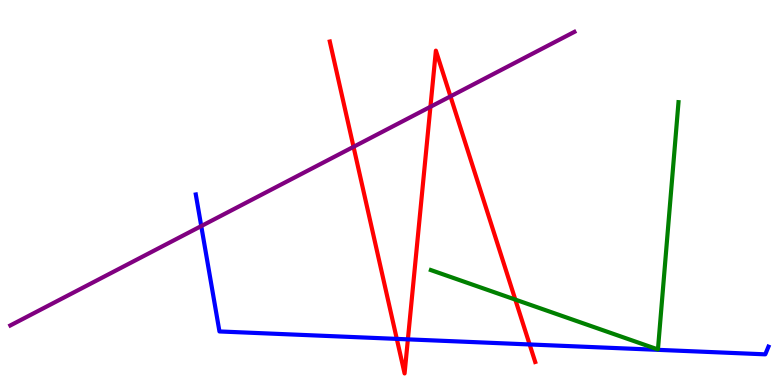[{'lines': ['blue', 'red'], 'intersections': [{'x': 5.12, 'y': 1.2}, {'x': 5.26, 'y': 1.19}, {'x': 6.83, 'y': 1.05}]}, {'lines': ['green', 'red'], 'intersections': [{'x': 6.65, 'y': 2.22}]}, {'lines': ['purple', 'red'], 'intersections': [{'x': 4.56, 'y': 6.19}, {'x': 5.55, 'y': 7.23}, {'x': 5.81, 'y': 7.5}]}, {'lines': ['blue', 'green'], 'intersections': []}, {'lines': ['blue', 'purple'], 'intersections': [{'x': 2.6, 'y': 4.13}]}, {'lines': ['green', 'purple'], 'intersections': []}]